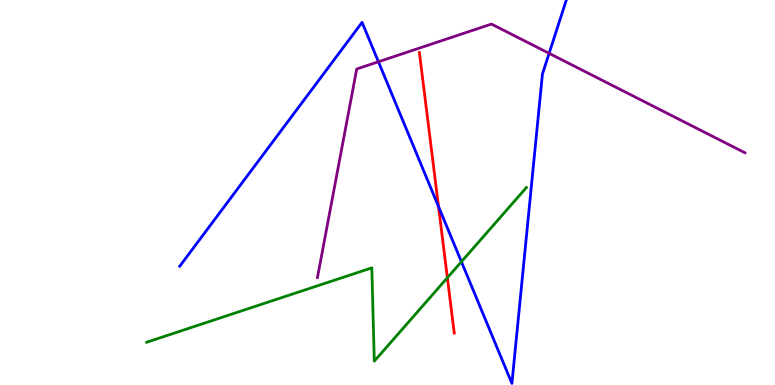[{'lines': ['blue', 'red'], 'intersections': [{'x': 5.66, 'y': 4.63}]}, {'lines': ['green', 'red'], 'intersections': [{'x': 5.77, 'y': 2.79}]}, {'lines': ['purple', 'red'], 'intersections': []}, {'lines': ['blue', 'green'], 'intersections': [{'x': 5.95, 'y': 3.2}]}, {'lines': ['blue', 'purple'], 'intersections': [{'x': 4.88, 'y': 8.4}, {'x': 7.09, 'y': 8.61}]}, {'lines': ['green', 'purple'], 'intersections': []}]